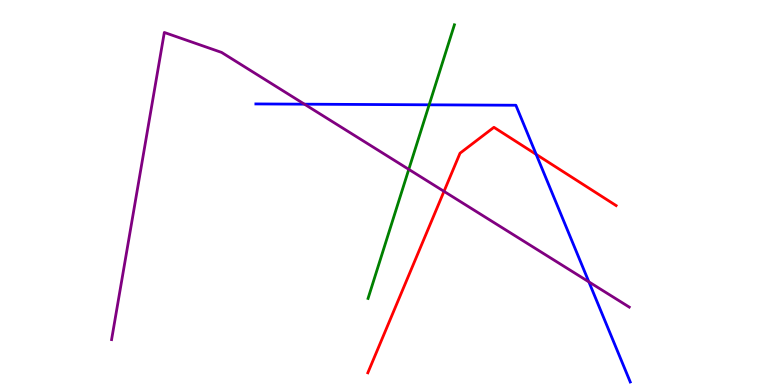[{'lines': ['blue', 'red'], 'intersections': [{'x': 6.92, 'y': 5.99}]}, {'lines': ['green', 'red'], 'intersections': []}, {'lines': ['purple', 'red'], 'intersections': [{'x': 5.73, 'y': 5.03}]}, {'lines': ['blue', 'green'], 'intersections': [{'x': 5.54, 'y': 7.28}]}, {'lines': ['blue', 'purple'], 'intersections': [{'x': 3.93, 'y': 7.29}, {'x': 7.6, 'y': 2.68}]}, {'lines': ['green', 'purple'], 'intersections': [{'x': 5.27, 'y': 5.6}]}]